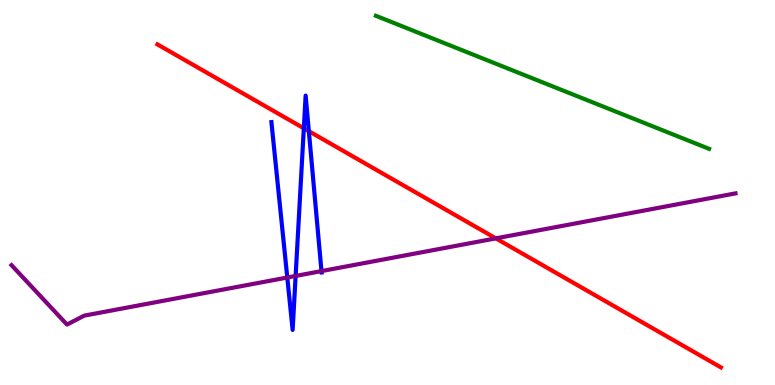[{'lines': ['blue', 'red'], 'intersections': [{'x': 3.92, 'y': 6.67}, {'x': 3.99, 'y': 6.59}]}, {'lines': ['green', 'red'], 'intersections': []}, {'lines': ['purple', 'red'], 'intersections': [{'x': 6.4, 'y': 3.81}]}, {'lines': ['blue', 'green'], 'intersections': []}, {'lines': ['blue', 'purple'], 'intersections': [{'x': 3.71, 'y': 2.79}, {'x': 3.81, 'y': 2.83}, {'x': 4.15, 'y': 2.96}]}, {'lines': ['green', 'purple'], 'intersections': []}]